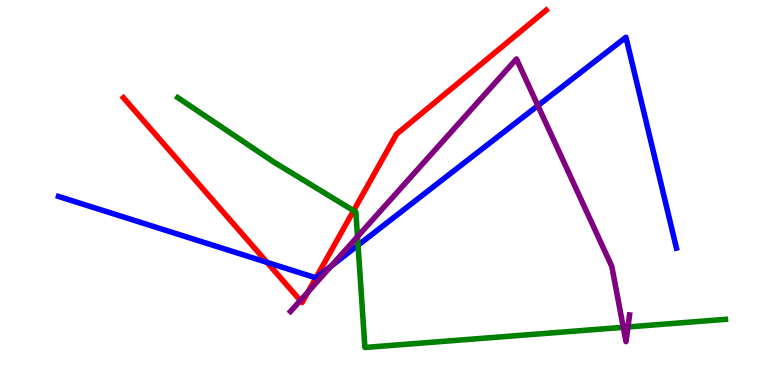[{'lines': ['blue', 'red'], 'intersections': [{'x': 3.45, 'y': 3.18}, {'x': 4.08, 'y': 2.78}]}, {'lines': ['green', 'red'], 'intersections': [{'x': 4.56, 'y': 4.53}]}, {'lines': ['purple', 'red'], 'intersections': [{'x': 3.88, 'y': 2.19}, {'x': 3.97, 'y': 2.42}]}, {'lines': ['blue', 'green'], 'intersections': [{'x': 4.62, 'y': 3.63}]}, {'lines': ['blue', 'purple'], 'intersections': [{'x': 4.27, 'y': 3.09}, {'x': 6.94, 'y': 7.26}]}, {'lines': ['green', 'purple'], 'intersections': [{'x': 4.61, 'y': 3.85}, {'x': 8.04, 'y': 1.5}, {'x': 8.1, 'y': 1.51}]}]